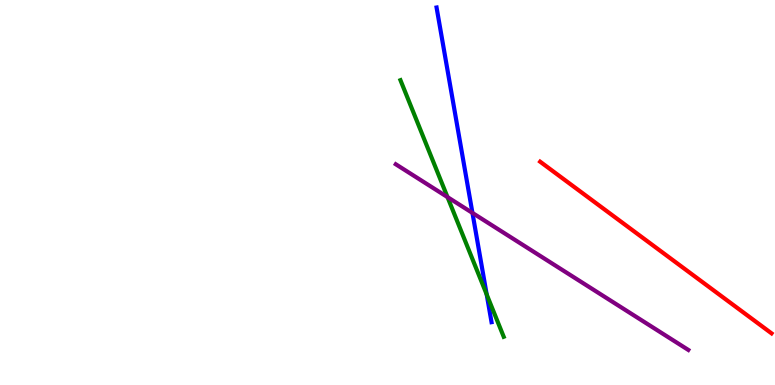[{'lines': ['blue', 'red'], 'intersections': []}, {'lines': ['green', 'red'], 'intersections': []}, {'lines': ['purple', 'red'], 'intersections': []}, {'lines': ['blue', 'green'], 'intersections': [{'x': 6.28, 'y': 2.35}]}, {'lines': ['blue', 'purple'], 'intersections': [{'x': 6.1, 'y': 4.47}]}, {'lines': ['green', 'purple'], 'intersections': [{'x': 5.77, 'y': 4.88}]}]